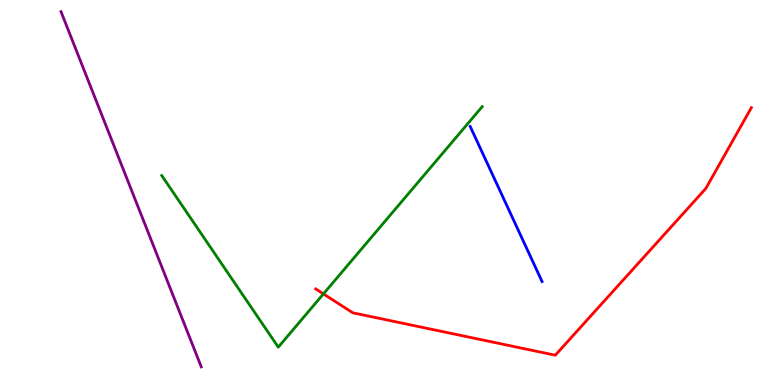[{'lines': ['blue', 'red'], 'intersections': []}, {'lines': ['green', 'red'], 'intersections': [{'x': 4.17, 'y': 2.37}]}, {'lines': ['purple', 'red'], 'intersections': []}, {'lines': ['blue', 'green'], 'intersections': []}, {'lines': ['blue', 'purple'], 'intersections': []}, {'lines': ['green', 'purple'], 'intersections': []}]